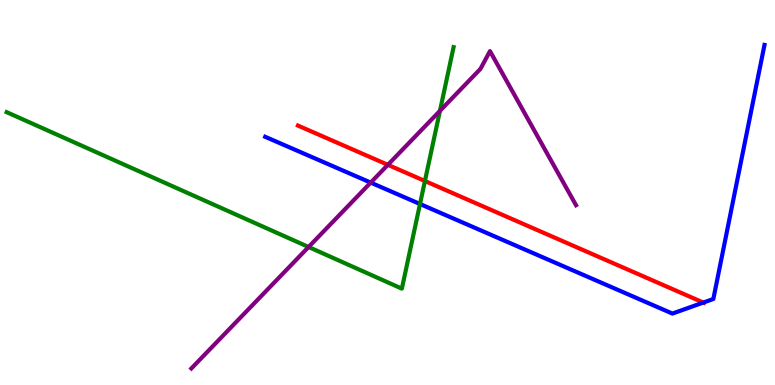[{'lines': ['blue', 'red'], 'intersections': [{'x': 9.08, 'y': 2.14}]}, {'lines': ['green', 'red'], 'intersections': [{'x': 5.48, 'y': 5.3}]}, {'lines': ['purple', 'red'], 'intersections': [{'x': 5.0, 'y': 5.72}]}, {'lines': ['blue', 'green'], 'intersections': [{'x': 5.42, 'y': 4.7}]}, {'lines': ['blue', 'purple'], 'intersections': [{'x': 4.78, 'y': 5.26}]}, {'lines': ['green', 'purple'], 'intersections': [{'x': 3.98, 'y': 3.58}, {'x': 5.68, 'y': 7.12}]}]